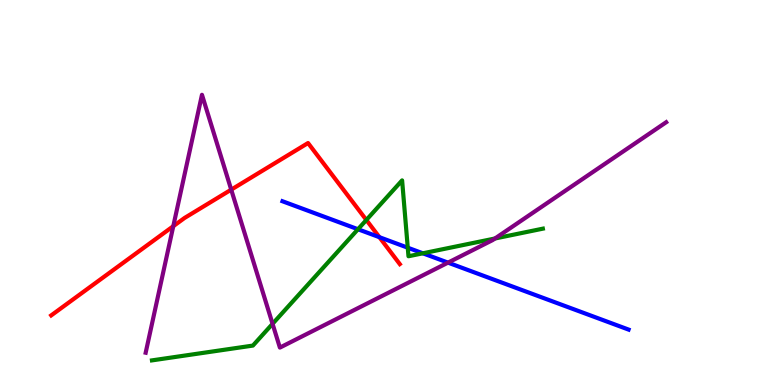[{'lines': ['blue', 'red'], 'intersections': [{'x': 4.9, 'y': 3.84}]}, {'lines': ['green', 'red'], 'intersections': [{'x': 4.73, 'y': 4.29}]}, {'lines': ['purple', 'red'], 'intersections': [{'x': 2.24, 'y': 4.12}, {'x': 2.98, 'y': 5.07}]}, {'lines': ['blue', 'green'], 'intersections': [{'x': 4.62, 'y': 4.05}, {'x': 5.26, 'y': 3.57}, {'x': 5.46, 'y': 3.42}]}, {'lines': ['blue', 'purple'], 'intersections': [{'x': 5.78, 'y': 3.18}]}, {'lines': ['green', 'purple'], 'intersections': [{'x': 3.52, 'y': 1.59}, {'x': 6.39, 'y': 3.81}]}]